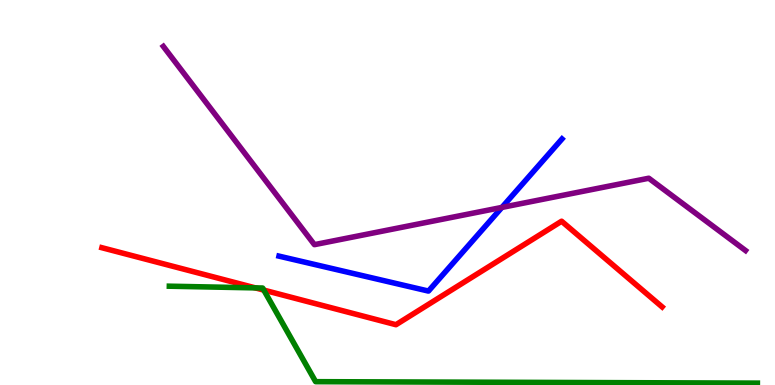[{'lines': ['blue', 'red'], 'intersections': []}, {'lines': ['green', 'red'], 'intersections': [{'x': 3.29, 'y': 2.52}, {'x': 3.4, 'y': 2.46}]}, {'lines': ['purple', 'red'], 'intersections': []}, {'lines': ['blue', 'green'], 'intersections': []}, {'lines': ['blue', 'purple'], 'intersections': [{'x': 6.48, 'y': 4.61}]}, {'lines': ['green', 'purple'], 'intersections': []}]